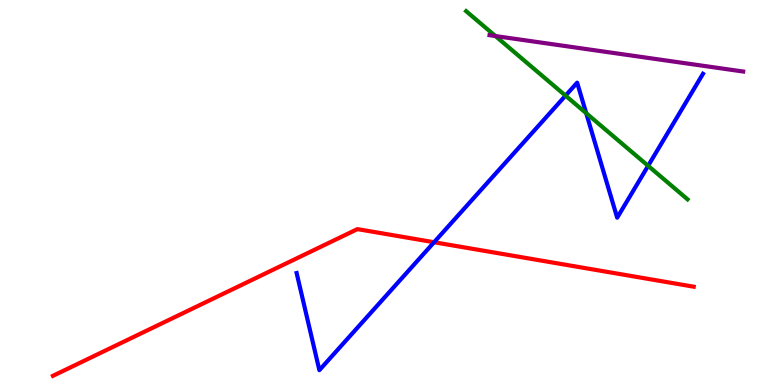[{'lines': ['blue', 'red'], 'intersections': [{'x': 5.6, 'y': 3.71}]}, {'lines': ['green', 'red'], 'intersections': []}, {'lines': ['purple', 'red'], 'intersections': []}, {'lines': ['blue', 'green'], 'intersections': [{'x': 7.3, 'y': 7.52}, {'x': 7.56, 'y': 7.06}, {'x': 8.36, 'y': 5.69}]}, {'lines': ['blue', 'purple'], 'intersections': []}, {'lines': ['green', 'purple'], 'intersections': [{'x': 6.39, 'y': 9.06}]}]